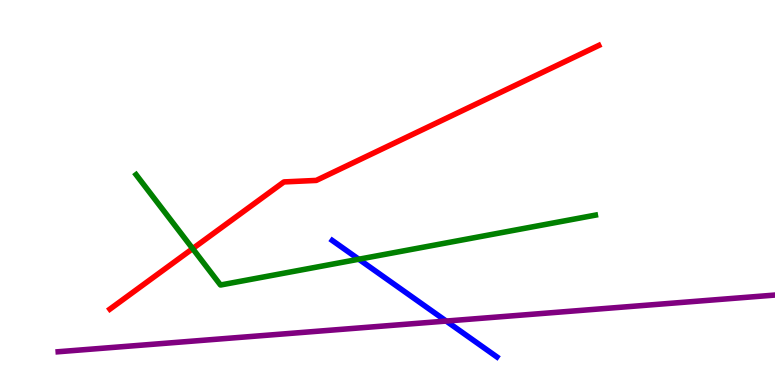[{'lines': ['blue', 'red'], 'intersections': []}, {'lines': ['green', 'red'], 'intersections': [{'x': 2.49, 'y': 3.54}]}, {'lines': ['purple', 'red'], 'intersections': []}, {'lines': ['blue', 'green'], 'intersections': [{'x': 4.63, 'y': 3.27}]}, {'lines': ['blue', 'purple'], 'intersections': [{'x': 5.76, 'y': 1.66}]}, {'lines': ['green', 'purple'], 'intersections': []}]